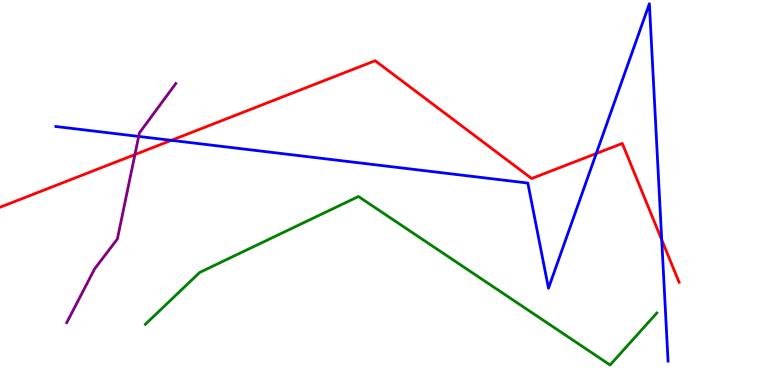[{'lines': ['blue', 'red'], 'intersections': [{'x': 2.21, 'y': 6.35}, {'x': 7.69, 'y': 6.01}, {'x': 8.54, 'y': 3.77}]}, {'lines': ['green', 'red'], 'intersections': []}, {'lines': ['purple', 'red'], 'intersections': [{'x': 1.74, 'y': 5.99}]}, {'lines': ['blue', 'green'], 'intersections': []}, {'lines': ['blue', 'purple'], 'intersections': [{'x': 1.79, 'y': 6.46}]}, {'lines': ['green', 'purple'], 'intersections': []}]